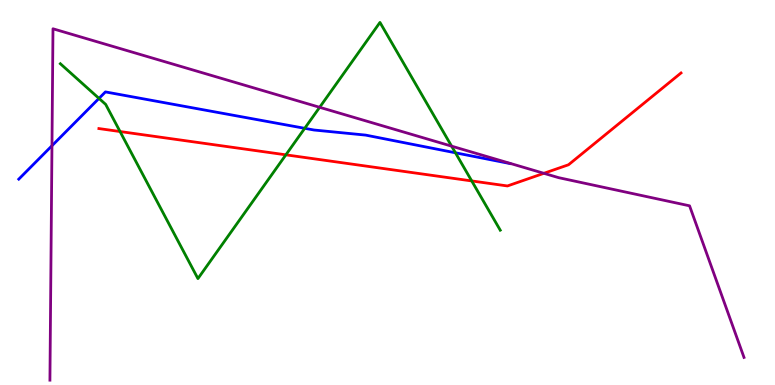[{'lines': ['blue', 'red'], 'intersections': []}, {'lines': ['green', 'red'], 'intersections': [{'x': 1.55, 'y': 6.58}, {'x': 3.69, 'y': 5.98}, {'x': 6.09, 'y': 5.3}]}, {'lines': ['purple', 'red'], 'intersections': [{'x': 7.02, 'y': 5.5}]}, {'lines': ['blue', 'green'], 'intersections': [{'x': 1.28, 'y': 7.44}, {'x': 3.93, 'y': 6.67}, {'x': 5.88, 'y': 6.03}]}, {'lines': ['blue', 'purple'], 'intersections': [{'x': 0.671, 'y': 6.21}]}, {'lines': ['green', 'purple'], 'intersections': [{'x': 4.12, 'y': 7.21}, {'x': 5.83, 'y': 6.2}]}]